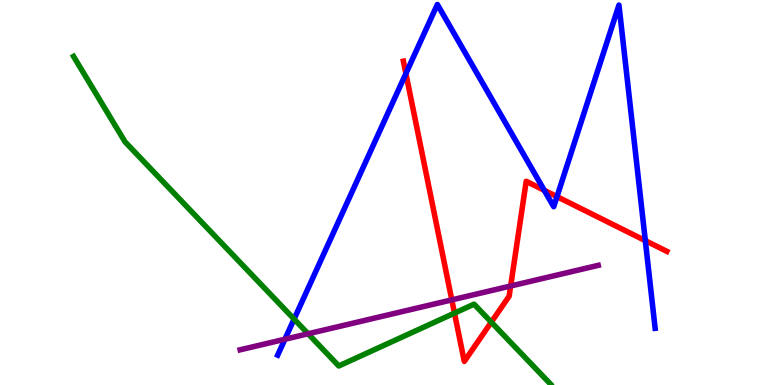[{'lines': ['blue', 'red'], 'intersections': [{'x': 5.24, 'y': 8.09}, {'x': 7.02, 'y': 5.06}, {'x': 7.19, 'y': 4.89}, {'x': 8.33, 'y': 3.75}]}, {'lines': ['green', 'red'], 'intersections': [{'x': 5.86, 'y': 1.87}, {'x': 6.34, 'y': 1.63}]}, {'lines': ['purple', 'red'], 'intersections': [{'x': 5.83, 'y': 2.21}, {'x': 6.59, 'y': 2.57}]}, {'lines': ['blue', 'green'], 'intersections': [{'x': 3.79, 'y': 1.71}]}, {'lines': ['blue', 'purple'], 'intersections': [{'x': 3.68, 'y': 1.19}]}, {'lines': ['green', 'purple'], 'intersections': [{'x': 3.98, 'y': 1.33}]}]